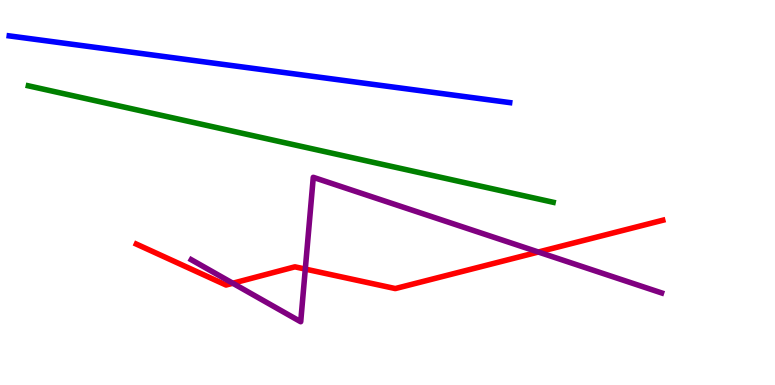[{'lines': ['blue', 'red'], 'intersections': []}, {'lines': ['green', 'red'], 'intersections': []}, {'lines': ['purple', 'red'], 'intersections': [{'x': 3.0, 'y': 2.64}, {'x': 3.94, 'y': 3.01}, {'x': 6.95, 'y': 3.45}]}, {'lines': ['blue', 'green'], 'intersections': []}, {'lines': ['blue', 'purple'], 'intersections': []}, {'lines': ['green', 'purple'], 'intersections': []}]